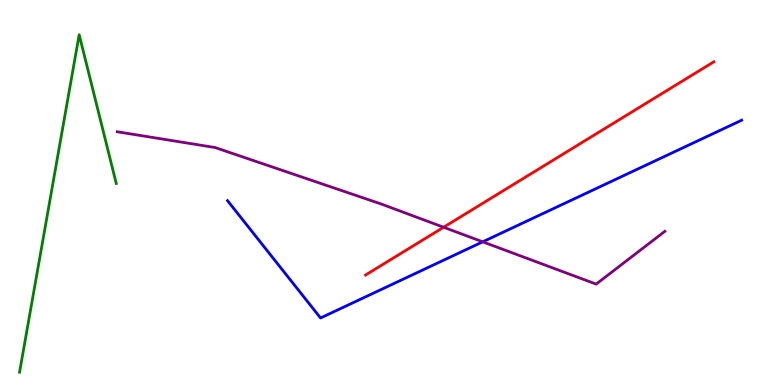[{'lines': ['blue', 'red'], 'intersections': []}, {'lines': ['green', 'red'], 'intersections': []}, {'lines': ['purple', 'red'], 'intersections': [{'x': 5.72, 'y': 4.1}]}, {'lines': ['blue', 'green'], 'intersections': []}, {'lines': ['blue', 'purple'], 'intersections': [{'x': 6.23, 'y': 3.72}]}, {'lines': ['green', 'purple'], 'intersections': []}]